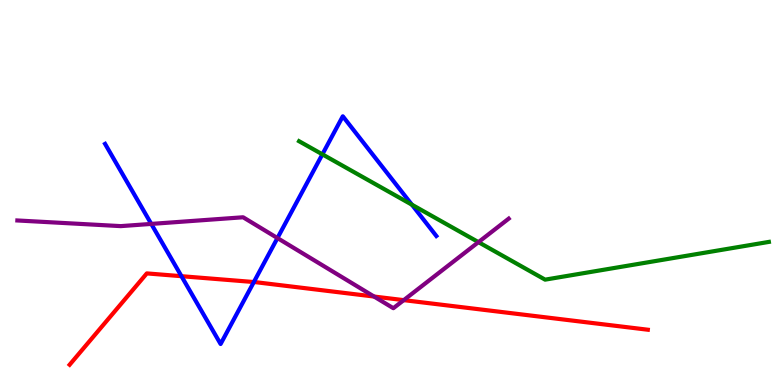[{'lines': ['blue', 'red'], 'intersections': [{'x': 2.34, 'y': 2.83}, {'x': 3.28, 'y': 2.67}]}, {'lines': ['green', 'red'], 'intersections': []}, {'lines': ['purple', 'red'], 'intersections': [{'x': 4.83, 'y': 2.3}, {'x': 5.21, 'y': 2.2}]}, {'lines': ['blue', 'green'], 'intersections': [{'x': 4.16, 'y': 5.99}, {'x': 5.31, 'y': 4.68}]}, {'lines': ['blue', 'purple'], 'intersections': [{'x': 1.95, 'y': 4.18}, {'x': 3.58, 'y': 3.82}]}, {'lines': ['green', 'purple'], 'intersections': [{'x': 6.17, 'y': 3.71}]}]